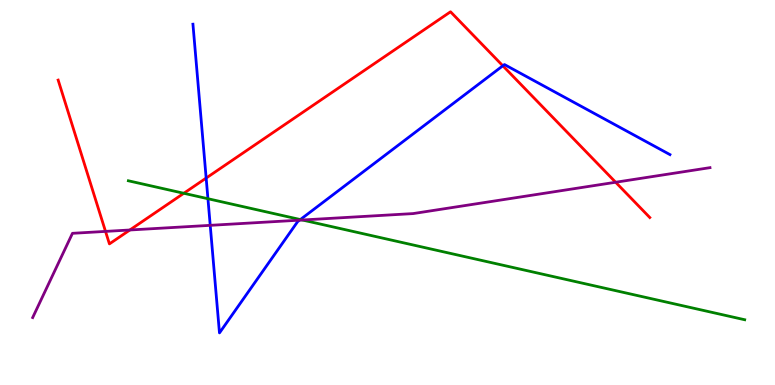[{'lines': ['blue', 'red'], 'intersections': [{'x': 2.66, 'y': 5.37}, {'x': 6.49, 'y': 8.29}]}, {'lines': ['green', 'red'], 'intersections': [{'x': 2.37, 'y': 4.98}]}, {'lines': ['purple', 'red'], 'intersections': [{'x': 1.36, 'y': 3.99}, {'x': 1.68, 'y': 4.03}, {'x': 7.94, 'y': 5.27}]}, {'lines': ['blue', 'green'], 'intersections': [{'x': 2.68, 'y': 4.84}, {'x': 3.88, 'y': 4.3}]}, {'lines': ['blue', 'purple'], 'intersections': [{'x': 2.71, 'y': 4.15}, {'x': 3.87, 'y': 4.28}]}, {'lines': ['green', 'purple'], 'intersections': [{'x': 3.9, 'y': 4.29}]}]